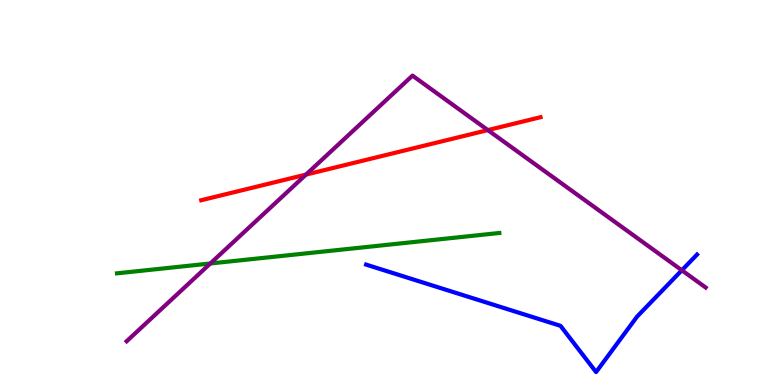[{'lines': ['blue', 'red'], 'intersections': []}, {'lines': ['green', 'red'], 'intersections': []}, {'lines': ['purple', 'red'], 'intersections': [{'x': 3.95, 'y': 5.46}, {'x': 6.29, 'y': 6.62}]}, {'lines': ['blue', 'green'], 'intersections': []}, {'lines': ['blue', 'purple'], 'intersections': [{'x': 8.8, 'y': 2.98}]}, {'lines': ['green', 'purple'], 'intersections': [{'x': 2.71, 'y': 3.16}]}]